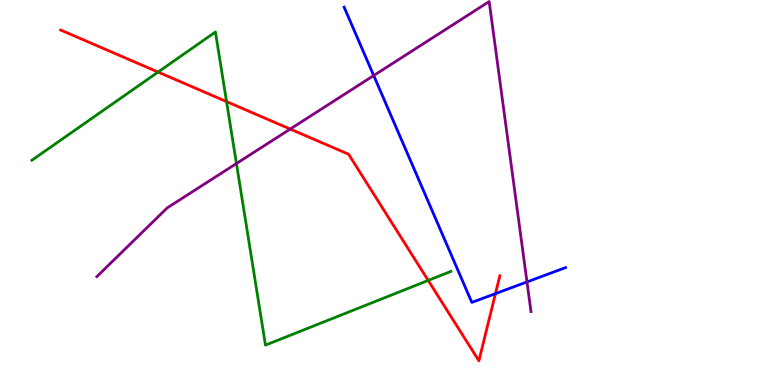[{'lines': ['blue', 'red'], 'intersections': [{'x': 6.39, 'y': 2.37}]}, {'lines': ['green', 'red'], 'intersections': [{'x': 2.04, 'y': 8.13}, {'x': 2.92, 'y': 7.36}, {'x': 5.53, 'y': 2.72}]}, {'lines': ['purple', 'red'], 'intersections': [{'x': 3.74, 'y': 6.65}]}, {'lines': ['blue', 'green'], 'intersections': []}, {'lines': ['blue', 'purple'], 'intersections': [{'x': 4.82, 'y': 8.04}, {'x': 6.8, 'y': 2.68}]}, {'lines': ['green', 'purple'], 'intersections': [{'x': 3.05, 'y': 5.75}]}]